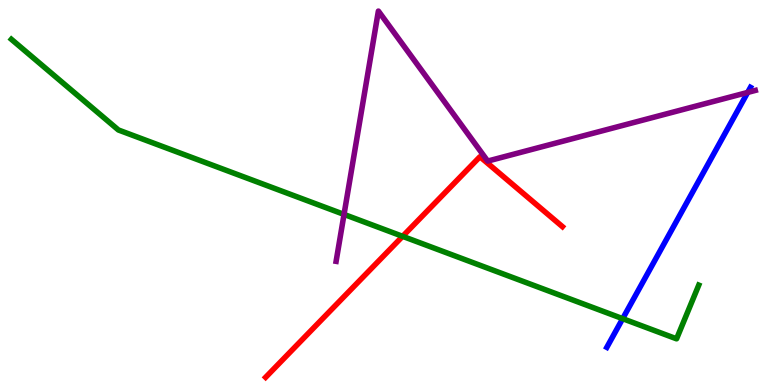[{'lines': ['blue', 'red'], 'intersections': []}, {'lines': ['green', 'red'], 'intersections': [{'x': 5.2, 'y': 3.86}]}, {'lines': ['purple', 'red'], 'intersections': []}, {'lines': ['blue', 'green'], 'intersections': [{'x': 8.03, 'y': 1.72}]}, {'lines': ['blue', 'purple'], 'intersections': [{'x': 9.65, 'y': 7.6}]}, {'lines': ['green', 'purple'], 'intersections': [{'x': 4.44, 'y': 4.43}]}]